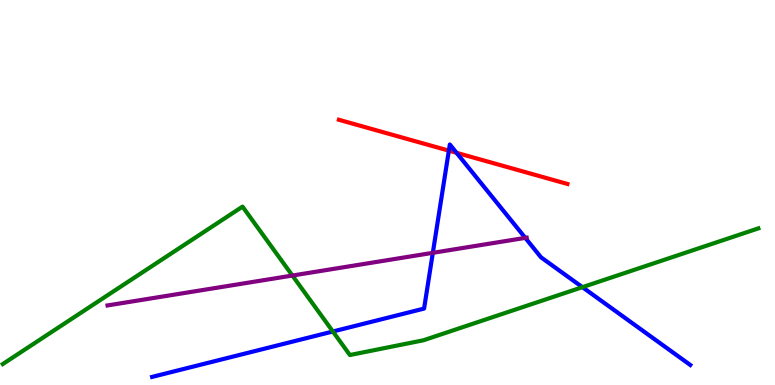[{'lines': ['blue', 'red'], 'intersections': [{'x': 5.79, 'y': 6.09}, {'x': 5.89, 'y': 6.03}]}, {'lines': ['green', 'red'], 'intersections': []}, {'lines': ['purple', 'red'], 'intersections': []}, {'lines': ['blue', 'green'], 'intersections': [{'x': 4.3, 'y': 1.39}, {'x': 7.51, 'y': 2.54}]}, {'lines': ['blue', 'purple'], 'intersections': [{'x': 5.58, 'y': 3.43}, {'x': 6.78, 'y': 3.82}]}, {'lines': ['green', 'purple'], 'intersections': [{'x': 3.77, 'y': 2.84}]}]